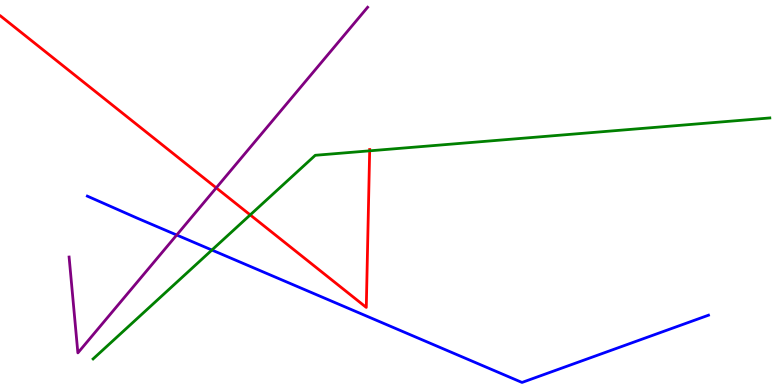[{'lines': ['blue', 'red'], 'intersections': []}, {'lines': ['green', 'red'], 'intersections': [{'x': 3.23, 'y': 4.42}, {'x': 4.77, 'y': 6.08}]}, {'lines': ['purple', 'red'], 'intersections': [{'x': 2.79, 'y': 5.12}]}, {'lines': ['blue', 'green'], 'intersections': [{'x': 2.73, 'y': 3.51}]}, {'lines': ['blue', 'purple'], 'intersections': [{'x': 2.28, 'y': 3.9}]}, {'lines': ['green', 'purple'], 'intersections': []}]